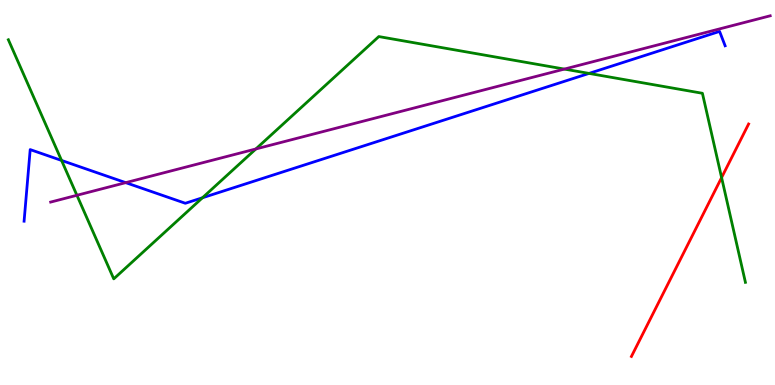[{'lines': ['blue', 'red'], 'intersections': []}, {'lines': ['green', 'red'], 'intersections': [{'x': 9.31, 'y': 5.39}]}, {'lines': ['purple', 'red'], 'intersections': []}, {'lines': ['blue', 'green'], 'intersections': [{'x': 0.794, 'y': 5.83}, {'x': 2.61, 'y': 4.86}, {'x': 7.6, 'y': 8.09}]}, {'lines': ['blue', 'purple'], 'intersections': [{'x': 1.62, 'y': 5.26}]}, {'lines': ['green', 'purple'], 'intersections': [{'x': 0.993, 'y': 4.93}, {'x': 3.3, 'y': 6.13}, {'x': 7.28, 'y': 8.21}]}]